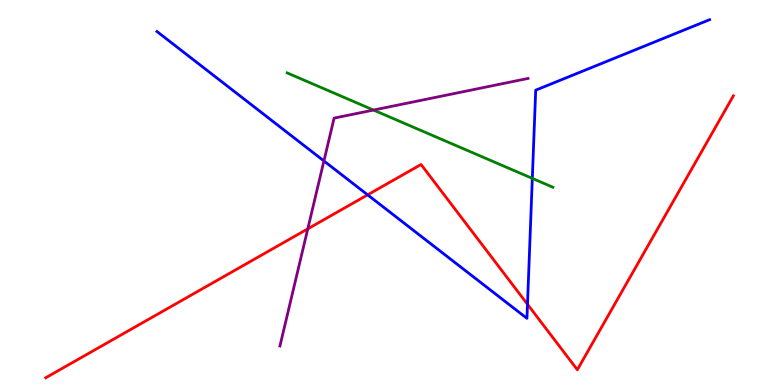[{'lines': ['blue', 'red'], 'intersections': [{'x': 4.74, 'y': 4.94}, {'x': 6.81, 'y': 2.1}]}, {'lines': ['green', 'red'], 'intersections': []}, {'lines': ['purple', 'red'], 'intersections': [{'x': 3.97, 'y': 4.06}]}, {'lines': ['blue', 'green'], 'intersections': [{'x': 6.87, 'y': 5.37}]}, {'lines': ['blue', 'purple'], 'intersections': [{'x': 4.18, 'y': 5.82}]}, {'lines': ['green', 'purple'], 'intersections': [{'x': 4.82, 'y': 7.14}]}]